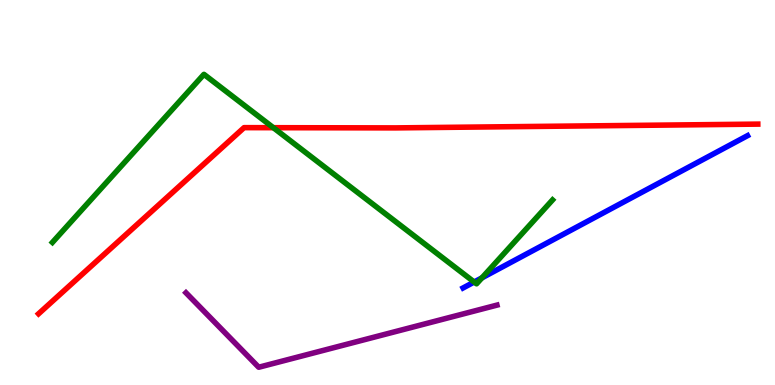[{'lines': ['blue', 'red'], 'intersections': []}, {'lines': ['green', 'red'], 'intersections': [{'x': 3.53, 'y': 6.68}]}, {'lines': ['purple', 'red'], 'intersections': []}, {'lines': ['blue', 'green'], 'intersections': [{'x': 6.12, 'y': 2.68}, {'x': 6.22, 'y': 2.78}]}, {'lines': ['blue', 'purple'], 'intersections': []}, {'lines': ['green', 'purple'], 'intersections': []}]